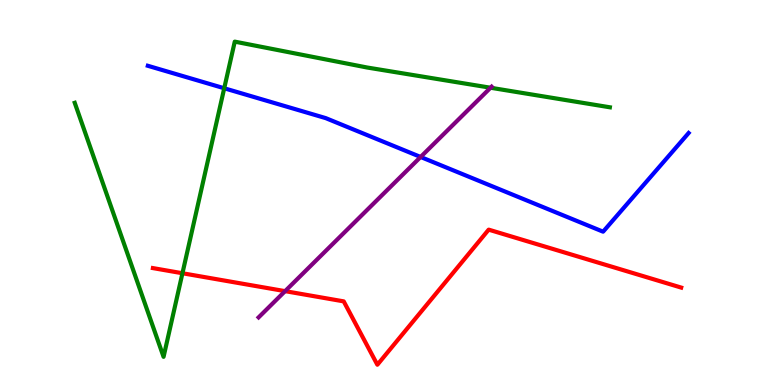[{'lines': ['blue', 'red'], 'intersections': []}, {'lines': ['green', 'red'], 'intersections': [{'x': 2.35, 'y': 2.9}]}, {'lines': ['purple', 'red'], 'intersections': [{'x': 3.68, 'y': 2.44}]}, {'lines': ['blue', 'green'], 'intersections': [{'x': 2.89, 'y': 7.71}]}, {'lines': ['blue', 'purple'], 'intersections': [{'x': 5.43, 'y': 5.92}]}, {'lines': ['green', 'purple'], 'intersections': [{'x': 6.33, 'y': 7.72}]}]